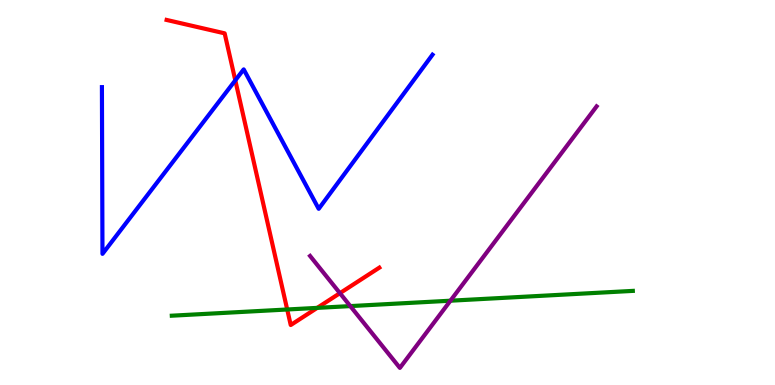[{'lines': ['blue', 'red'], 'intersections': [{'x': 3.04, 'y': 7.91}]}, {'lines': ['green', 'red'], 'intersections': [{'x': 3.71, 'y': 1.96}, {'x': 4.09, 'y': 2.0}]}, {'lines': ['purple', 'red'], 'intersections': [{'x': 4.39, 'y': 2.39}]}, {'lines': ['blue', 'green'], 'intersections': []}, {'lines': ['blue', 'purple'], 'intersections': []}, {'lines': ['green', 'purple'], 'intersections': [{'x': 4.52, 'y': 2.05}, {'x': 5.81, 'y': 2.19}]}]